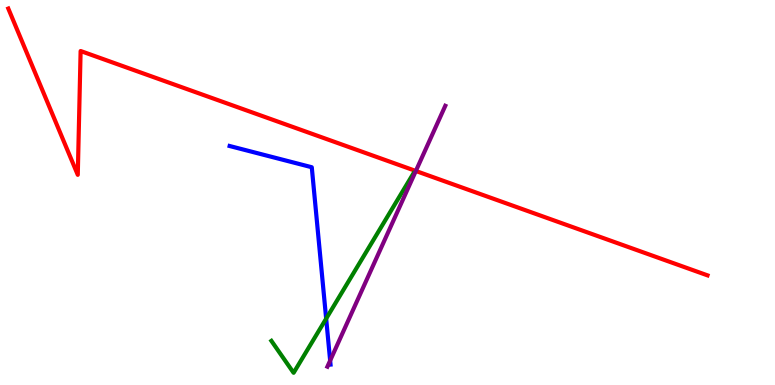[{'lines': ['blue', 'red'], 'intersections': []}, {'lines': ['green', 'red'], 'intersections': []}, {'lines': ['purple', 'red'], 'intersections': [{'x': 5.37, 'y': 5.56}]}, {'lines': ['blue', 'green'], 'intersections': [{'x': 4.21, 'y': 1.72}]}, {'lines': ['blue', 'purple'], 'intersections': [{'x': 4.26, 'y': 0.634}]}, {'lines': ['green', 'purple'], 'intersections': []}]